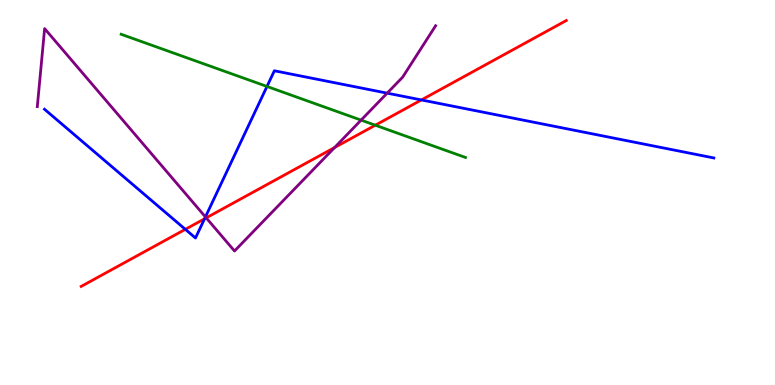[{'lines': ['blue', 'red'], 'intersections': [{'x': 2.39, 'y': 4.04}, {'x': 2.64, 'y': 4.32}, {'x': 5.44, 'y': 7.4}]}, {'lines': ['green', 'red'], 'intersections': [{'x': 4.84, 'y': 6.75}]}, {'lines': ['purple', 'red'], 'intersections': [{'x': 2.66, 'y': 4.34}, {'x': 4.32, 'y': 6.17}]}, {'lines': ['blue', 'green'], 'intersections': [{'x': 3.44, 'y': 7.75}]}, {'lines': ['blue', 'purple'], 'intersections': [{'x': 2.65, 'y': 4.37}, {'x': 5.0, 'y': 7.58}]}, {'lines': ['green', 'purple'], 'intersections': [{'x': 4.66, 'y': 6.88}]}]